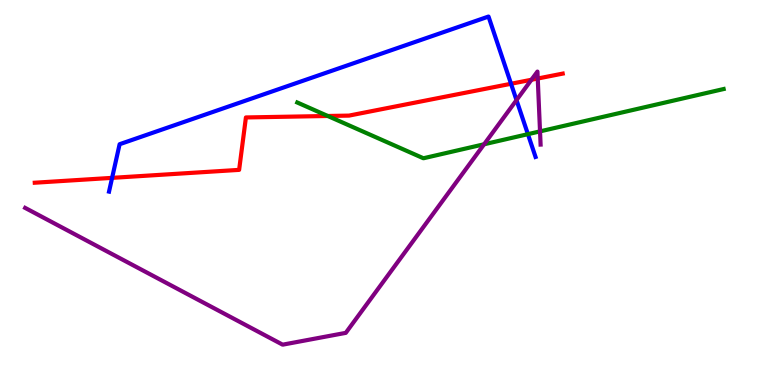[{'lines': ['blue', 'red'], 'intersections': [{'x': 1.45, 'y': 5.38}, {'x': 6.59, 'y': 7.82}]}, {'lines': ['green', 'red'], 'intersections': [{'x': 4.23, 'y': 6.99}]}, {'lines': ['purple', 'red'], 'intersections': [{'x': 6.86, 'y': 7.93}, {'x': 6.94, 'y': 7.96}]}, {'lines': ['blue', 'green'], 'intersections': [{'x': 6.81, 'y': 6.52}]}, {'lines': ['blue', 'purple'], 'intersections': [{'x': 6.66, 'y': 7.4}]}, {'lines': ['green', 'purple'], 'intersections': [{'x': 6.25, 'y': 6.25}, {'x': 6.97, 'y': 6.59}]}]